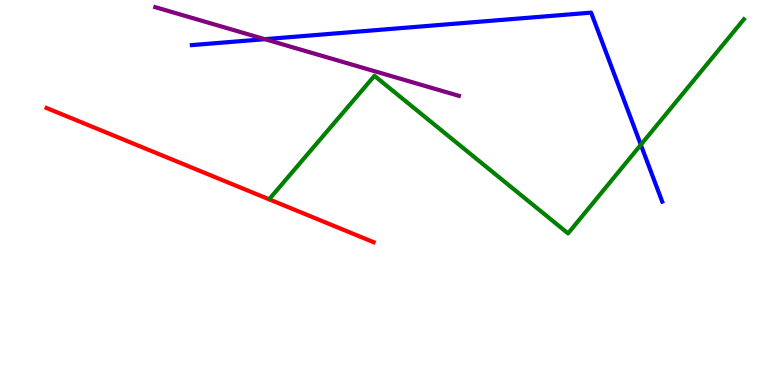[{'lines': ['blue', 'red'], 'intersections': []}, {'lines': ['green', 'red'], 'intersections': []}, {'lines': ['purple', 'red'], 'intersections': []}, {'lines': ['blue', 'green'], 'intersections': [{'x': 8.27, 'y': 6.24}]}, {'lines': ['blue', 'purple'], 'intersections': [{'x': 3.42, 'y': 8.98}]}, {'lines': ['green', 'purple'], 'intersections': []}]